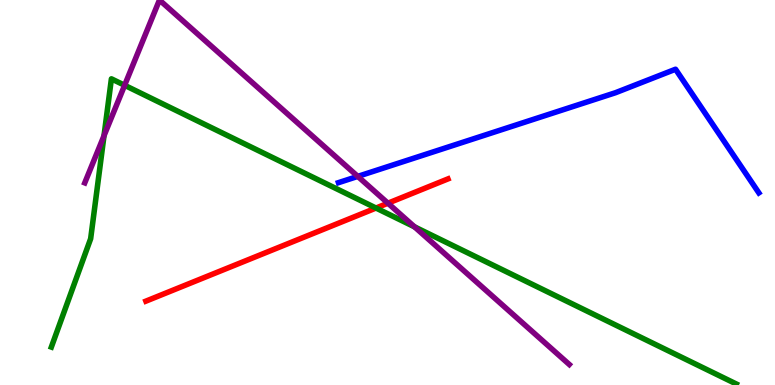[{'lines': ['blue', 'red'], 'intersections': []}, {'lines': ['green', 'red'], 'intersections': [{'x': 4.85, 'y': 4.6}]}, {'lines': ['purple', 'red'], 'intersections': [{'x': 5.01, 'y': 4.72}]}, {'lines': ['blue', 'green'], 'intersections': []}, {'lines': ['blue', 'purple'], 'intersections': [{'x': 4.62, 'y': 5.42}]}, {'lines': ['green', 'purple'], 'intersections': [{'x': 1.34, 'y': 6.47}, {'x': 1.61, 'y': 7.78}, {'x': 5.35, 'y': 4.11}]}]